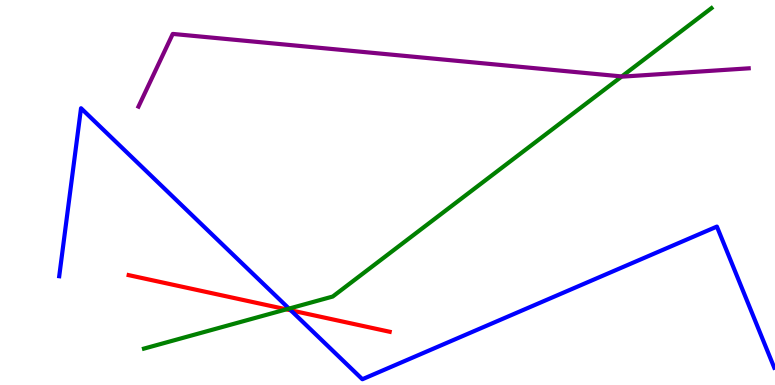[{'lines': ['blue', 'red'], 'intersections': [{'x': 3.75, 'y': 1.94}]}, {'lines': ['green', 'red'], 'intersections': [{'x': 3.69, 'y': 1.97}]}, {'lines': ['purple', 'red'], 'intersections': []}, {'lines': ['blue', 'green'], 'intersections': [{'x': 3.73, 'y': 1.98}]}, {'lines': ['blue', 'purple'], 'intersections': []}, {'lines': ['green', 'purple'], 'intersections': [{'x': 8.02, 'y': 8.01}]}]